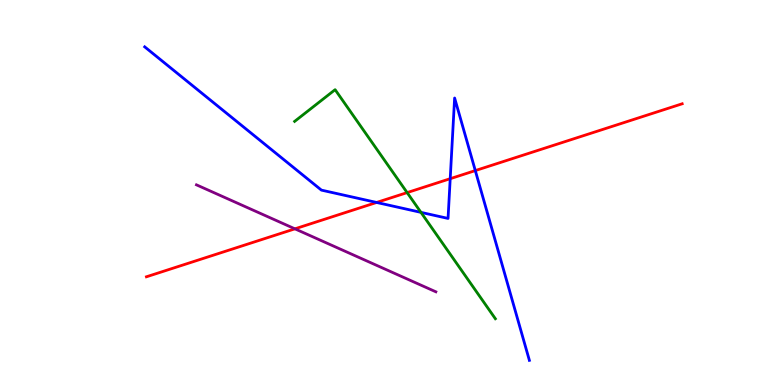[{'lines': ['blue', 'red'], 'intersections': [{'x': 4.86, 'y': 4.74}, {'x': 5.81, 'y': 5.36}, {'x': 6.13, 'y': 5.57}]}, {'lines': ['green', 'red'], 'intersections': [{'x': 5.25, 'y': 5.0}]}, {'lines': ['purple', 'red'], 'intersections': [{'x': 3.81, 'y': 4.06}]}, {'lines': ['blue', 'green'], 'intersections': [{'x': 5.43, 'y': 4.48}]}, {'lines': ['blue', 'purple'], 'intersections': []}, {'lines': ['green', 'purple'], 'intersections': []}]